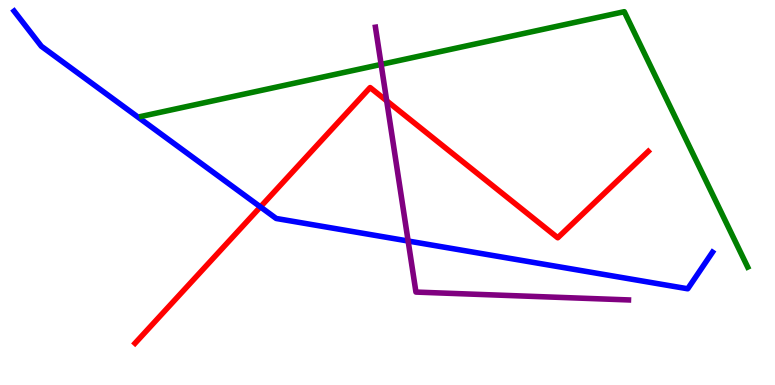[{'lines': ['blue', 'red'], 'intersections': [{'x': 3.36, 'y': 4.63}]}, {'lines': ['green', 'red'], 'intersections': []}, {'lines': ['purple', 'red'], 'intersections': [{'x': 4.99, 'y': 7.38}]}, {'lines': ['blue', 'green'], 'intersections': []}, {'lines': ['blue', 'purple'], 'intersections': [{'x': 5.27, 'y': 3.74}]}, {'lines': ['green', 'purple'], 'intersections': [{'x': 4.92, 'y': 8.33}]}]